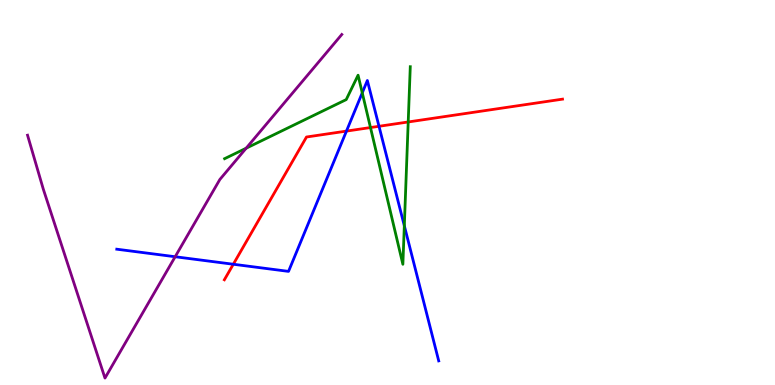[{'lines': ['blue', 'red'], 'intersections': [{'x': 3.01, 'y': 3.14}, {'x': 4.47, 'y': 6.59}, {'x': 4.89, 'y': 6.72}]}, {'lines': ['green', 'red'], 'intersections': [{'x': 4.78, 'y': 6.69}, {'x': 5.27, 'y': 6.83}]}, {'lines': ['purple', 'red'], 'intersections': []}, {'lines': ['blue', 'green'], 'intersections': [{'x': 4.67, 'y': 7.59}, {'x': 5.22, 'y': 4.14}]}, {'lines': ['blue', 'purple'], 'intersections': [{'x': 2.26, 'y': 3.33}]}, {'lines': ['green', 'purple'], 'intersections': [{'x': 3.18, 'y': 6.15}]}]